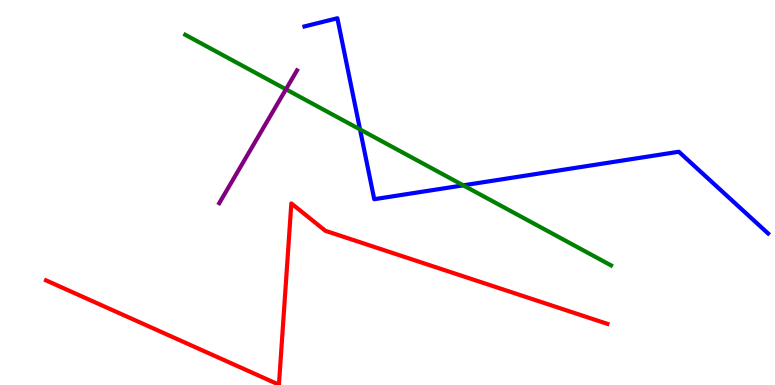[{'lines': ['blue', 'red'], 'intersections': []}, {'lines': ['green', 'red'], 'intersections': []}, {'lines': ['purple', 'red'], 'intersections': []}, {'lines': ['blue', 'green'], 'intersections': [{'x': 4.65, 'y': 6.64}, {'x': 5.98, 'y': 5.19}]}, {'lines': ['blue', 'purple'], 'intersections': []}, {'lines': ['green', 'purple'], 'intersections': [{'x': 3.69, 'y': 7.68}]}]